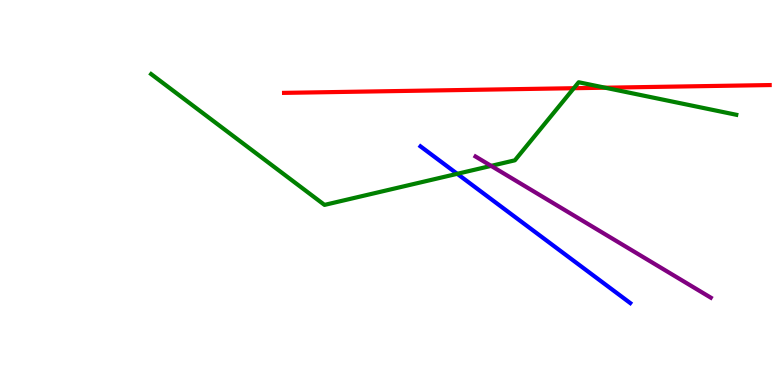[{'lines': ['blue', 'red'], 'intersections': []}, {'lines': ['green', 'red'], 'intersections': [{'x': 7.4, 'y': 7.71}, {'x': 7.81, 'y': 7.72}]}, {'lines': ['purple', 'red'], 'intersections': []}, {'lines': ['blue', 'green'], 'intersections': [{'x': 5.9, 'y': 5.49}]}, {'lines': ['blue', 'purple'], 'intersections': []}, {'lines': ['green', 'purple'], 'intersections': [{'x': 6.34, 'y': 5.69}]}]